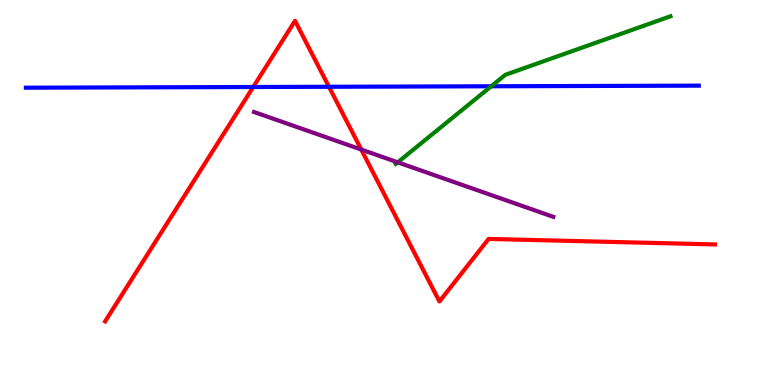[{'lines': ['blue', 'red'], 'intersections': [{'x': 3.27, 'y': 7.74}, {'x': 4.24, 'y': 7.75}]}, {'lines': ['green', 'red'], 'intersections': []}, {'lines': ['purple', 'red'], 'intersections': [{'x': 4.66, 'y': 6.12}]}, {'lines': ['blue', 'green'], 'intersections': [{'x': 6.34, 'y': 7.76}]}, {'lines': ['blue', 'purple'], 'intersections': []}, {'lines': ['green', 'purple'], 'intersections': [{'x': 5.13, 'y': 5.78}]}]